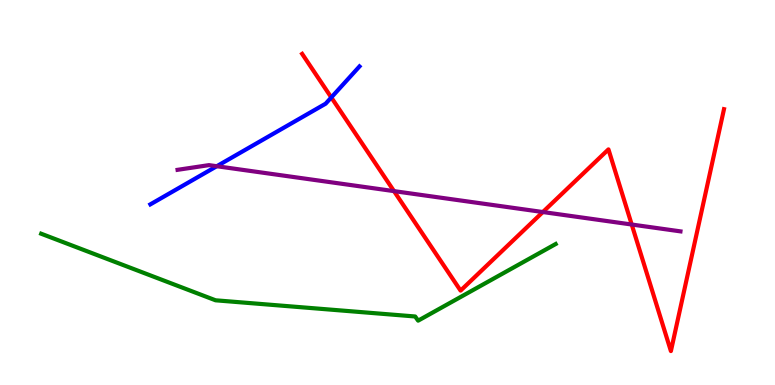[{'lines': ['blue', 'red'], 'intersections': [{'x': 4.27, 'y': 7.47}]}, {'lines': ['green', 'red'], 'intersections': []}, {'lines': ['purple', 'red'], 'intersections': [{'x': 5.08, 'y': 5.04}, {'x': 7.0, 'y': 4.49}, {'x': 8.15, 'y': 4.17}]}, {'lines': ['blue', 'green'], 'intersections': []}, {'lines': ['blue', 'purple'], 'intersections': [{'x': 2.8, 'y': 5.68}]}, {'lines': ['green', 'purple'], 'intersections': []}]